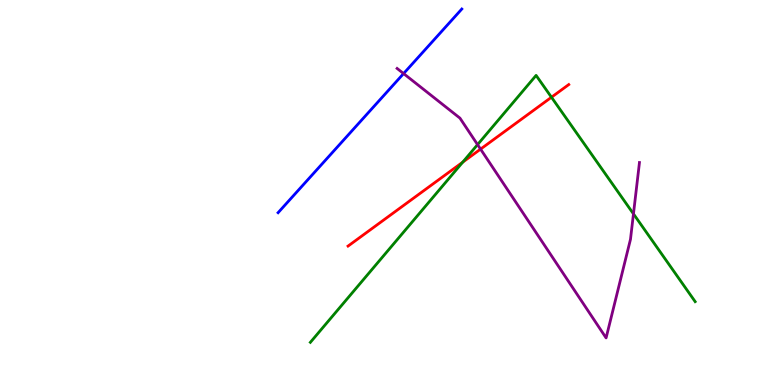[{'lines': ['blue', 'red'], 'intersections': []}, {'lines': ['green', 'red'], 'intersections': [{'x': 5.97, 'y': 5.79}, {'x': 7.12, 'y': 7.47}]}, {'lines': ['purple', 'red'], 'intersections': [{'x': 6.2, 'y': 6.13}]}, {'lines': ['blue', 'green'], 'intersections': []}, {'lines': ['blue', 'purple'], 'intersections': [{'x': 5.21, 'y': 8.09}]}, {'lines': ['green', 'purple'], 'intersections': [{'x': 6.16, 'y': 6.24}, {'x': 8.17, 'y': 4.44}]}]